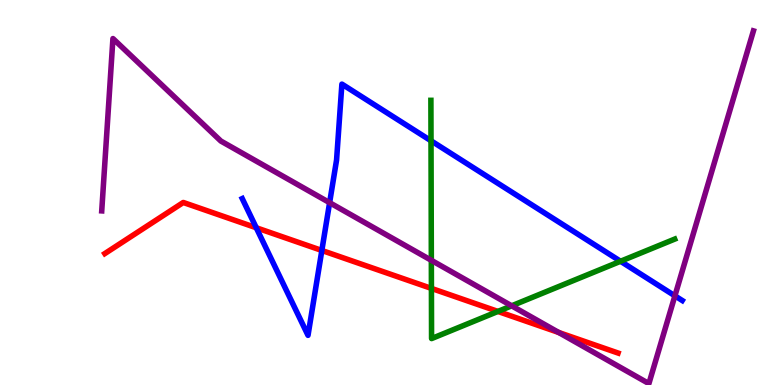[{'lines': ['blue', 'red'], 'intersections': [{'x': 3.31, 'y': 4.08}, {'x': 4.15, 'y': 3.49}]}, {'lines': ['green', 'red'], 'intersections': [{'x': 5.57, 'y': 2.51}, {'x': 6.42, 'y': 1.91}]}, {'lines': ['purple', 'red'], 'intersections': [{'x': 7.21, 'y': 1.36}]}, {'lines': ['blue', 'green'], 'intersections': [{'x': 5.56, 'y': 6.34}, {'x': 8.01, 'y': 3.21}]}, {'lines': ['blue', 'purple'], 'intersections': [{'x': 4.25, 'y': 4.74}, {'x': 8.71, 'y': 2.32}]}, {'lines': ['green', 'purple'], 'intersections': [{'x': 5.57, 'y': 3.24}, {'x': 6.6, 'y': 2.06}]}]